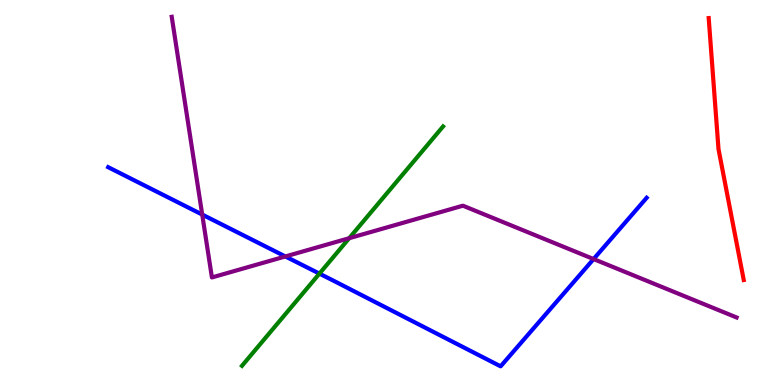[{'lines': ['blue', 'red'], 'intersections': []}, {'lines': ['green', 'red'], 'intersections': []}, {'lines': ['purple', 'red'], 'intersections': []}, {'lines': ['blue', 'green'], 'intersections': [{'x': 4.12, 'y': 2.89}]}, {'lines': ['blue', 'purple'], 'intersections': [{'x': 2.61, 'y': 4.43}, {'x': 3.68, 'y': 3.34}, {'x': 7.66, 'y': 3.27}]}, {'lines': ['green', 'purple'], 'intersections': [{'x': 4.51, 'y': 3.81}]}]